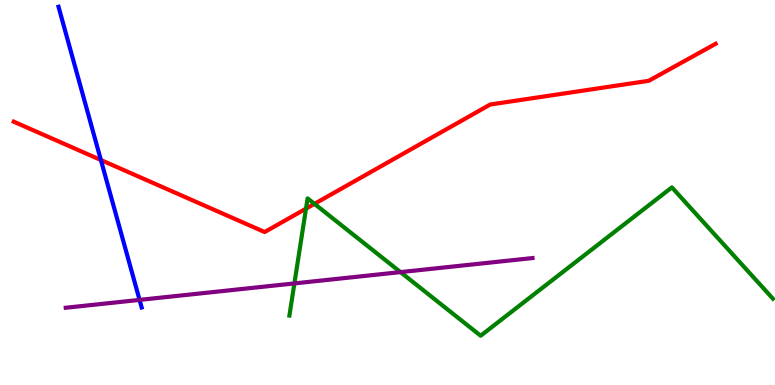[{'lines': ['blue', 'red'], 'intersections': [{'x': 1.3, 'y': 5.84}]}, {'lines': ['green', 'red'], 'intersections': [{'x': 3.95, 'y': 4.58}, {'x': 4.06, 'y': 4.71}]}, {'lines': ['purple', 'red'], 'intersections': []}, {'lines': ['blue', 'green'], 'intersections': []}, {'lines': ['blue', 'purple'], 'intersections': [{'x': 1.8, 'y': 2.21}]}, {'lines': ['green', 'purple'], 'intersections': [{'x': 3.8, 'y': 2.64}, {'x': 5.17, 'y': 2.93}]}]